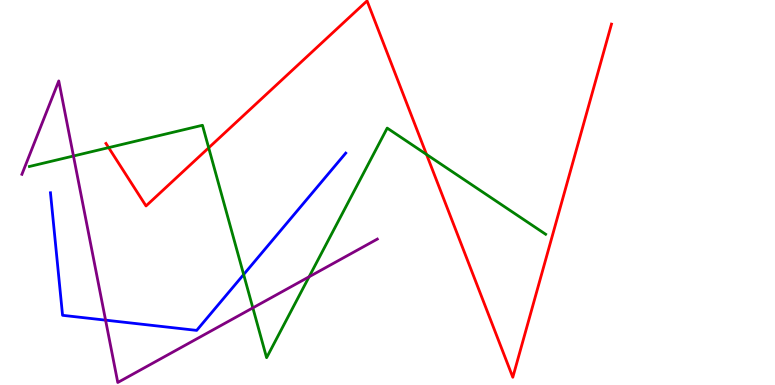[{'lines': ['blue', 'red'], 'intersections': []}, {'lines': ['green', 'red'], 'intersections': [{'x': 1.4, 'y': 6.17}, {'x': 2.69, 'y': 6.16}, {'x': 5.5, 'y': 5.99}]}, {'lines': ['purple', 'red'], 'intersections': []}, {'lines': ['blue', 'green'], 'intersections': [{'x': 3.14, 'y': 2.87}]}, {'lines': ['blue', 'purple'], 'intersections': [{'x': 1.36, 'y': 1.68}]}, {'lines': ['green', 'purple'], 'intersections': [{'x': 0.948, 'y': 5.95}, {'x': 3.26, 'y': 2.0}, {'x': 3.99, 'y': 2.81}]}]